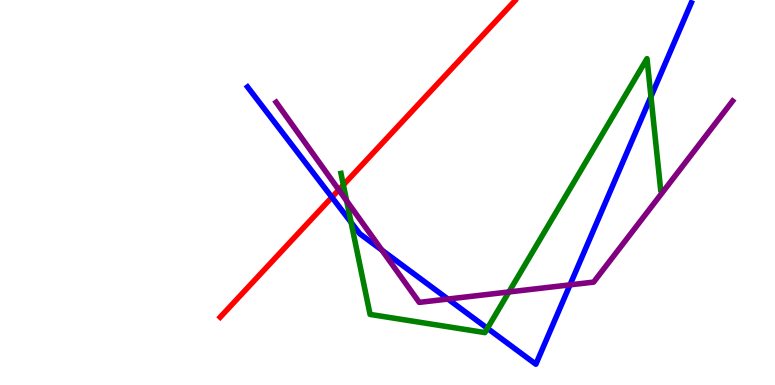[{'lines': ['blue', 'red'], 'intersections': [{'x': 4.28, 'y': 4.88}]}, {'lines': ['green', 'red'], 'intersections': [{'x': 4.43, 'y': 5.2}]}, {'lines': ['purple', 'red'], 'intersections': [{'x': 4.37, 'y': 5.07}]}, {'lines': ['blue', 'green'], 'intersections': [{'x': 4.53, 'y': 4.23}, {'x': 6.29, 'y': 1.47}, {'x': 8.4, 'y': 7.49}]}, {'lines': ['blue', 'purple'], 'intersections': [{'x': 4.93, 'y': 3.5}, {'x': 5.78, 'y': 2.23}, {'x': 7.35, 'y': 2.6}]}, {'lines': ['green', 'purple'], 'intersections': [{'x': 4.47, 'y': 4.78}, {'x': 6.57, 'y': 2.42}]}]